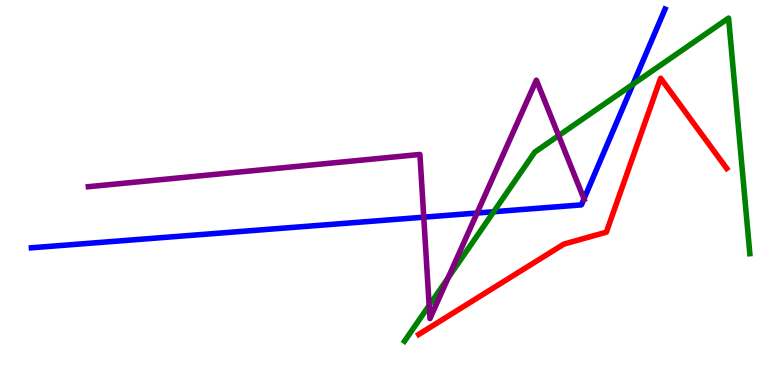[{'lines': ['blue', 'red'], 'intersections': []}, {'lines': ['green', 'red'], 'intersections': []}, {'lines': ['purple', 'red'], 'intersections': []}, {'lines': ['blue', 'green'], 'intersections': [{'x': 6.37, 'y': 4.5}, {'x': 8.17, 'y': 7.81}]}, {'lines': ['blue', 'purple'], 'intersections': [{'x': 5.47, 'y': 4.36}, {'x': 6.16, 'y': 4.47}, {'x': 7.54, 'y': 4.83}]}, {'lines': ['green', 'purple'], 'intersections': [{'x': 5.54, 'y': 2.07}, {'x': 5.78, 'y': 2.78}, {'x': 7.21, 'y': 6.48}]}]